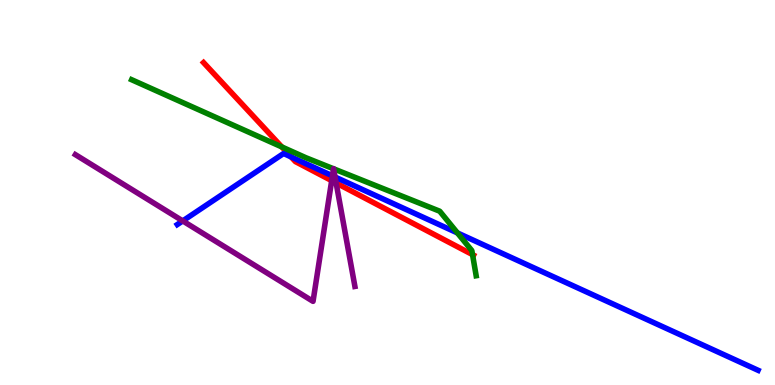[{'lines': ['blue', 'red'], 'intersections': [{'x': 3.76, 'y': 5.92}]}, {'lines': ['green', 'red'], 'intersections': [{'x': 3.64, 'y': 6.18}, {'x': 6.1, 'y': 3.39}]}, {'lines': ['purple', 'red'], 'intersections': [{'x': 4.28, 'y': 5.31}, {'x': 4.34, 'y': 5.25}]}, {'lines': ['blue', 'green'], 'intersections': [{'x': 5.9, 'y': 3.95}]}, {'lines': ['blue', 'purple'], 'intersections': [{'x': 2.36, 'y': 4.26}, {'x': 4.29, 'y': 5.43}, {'x': 4.32, 'y': 5.4}]}, {'lines': ['green', 'purple'], 'intersections': [{'x': 4.3, 'y': 5.62}, {'x': 4.3, 'y': 5.62}]}]